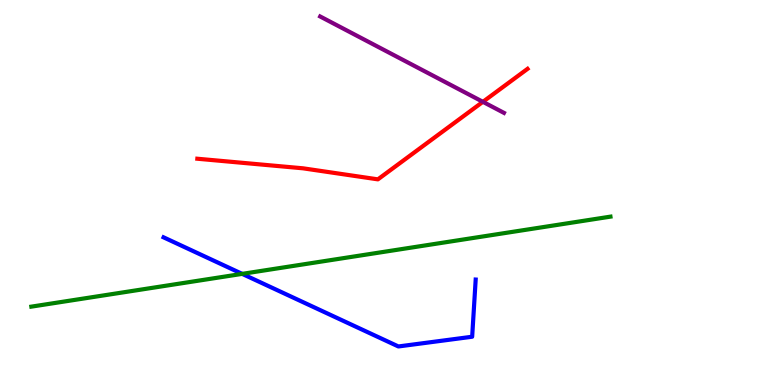[{'lines': ['blue', 'red'], 'intersections': []}, {'lines': ['green', 'red'], 'intersections': []}, {'lines': ['purple', 'red'], 'intersections': [{'x': 6.23, 'y': 7.36}]}, {'lines': ['blue', 'green'], 'intersections': [{'x': 3.13, 'y': 2.89}]}, {'lines': ['blue', 'purple'], 'intersections': []}, {'lines': ['green', 'purple'], 'intersections': []}]